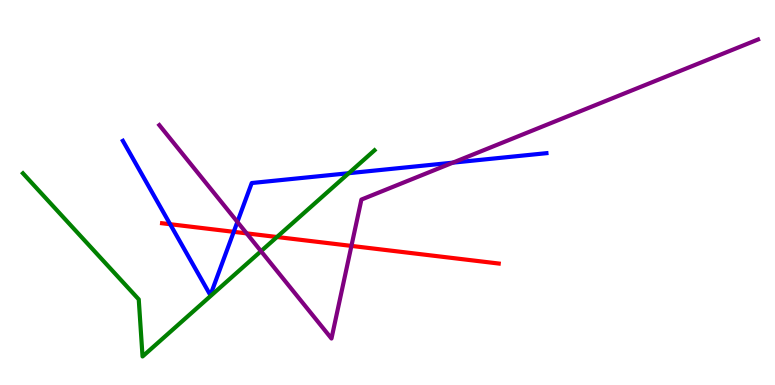[{'lines': ['blue', 'red'], 'intersections': [{'x': 2.2, 'y': 4.18}, {'x': 3.02, 'y': 3.98}]}, {'lines': ['green', 'red'], 'intersections': [{'x': 3.57, 'y': 3.84}]}, {'lines': ['purple', 'red'], 'intersections': [{'x': 3.18, 'y': 3.94}, {'x': 4.53, 'y': 3.61}]}, {'lines': ['blue', 'green'], 'intersections': [{'x': 4.5, 'y': 5.5}]}, {'lines': ['blue', 'purple'], 'intersections': [{'x': 3.06, 'y': 4.24}, {'x': 5.84, 'y': 5.78}]}, {'lines': ['green', 'purple'], 'intersections': [{'x': 3.37, 'y': 3.48}]}]